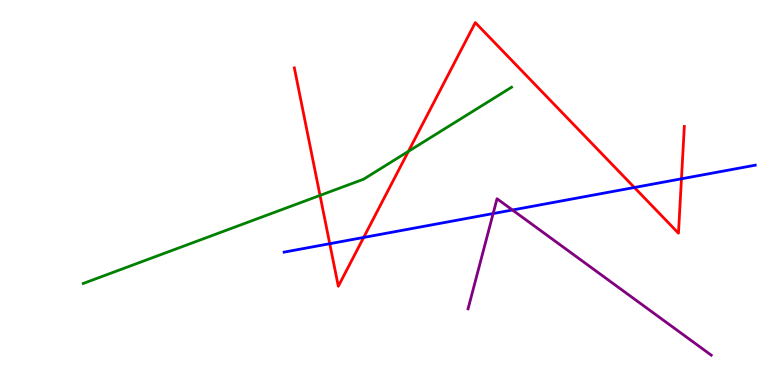[{'lines': ['blue', 'red'], 'intersections': [{'x': 4.25, 'y': 3.67}, {'x': 4.69, 'y': 3.83}, {'x': 8.19, 'y': 5.13}, {'x': 8.79, 'y': 5.36}]}, {'lines': ['green', 'red'], 'intersections': [{'x': 4.13, 'y': 4.92}, {'x': 5.27, 'y': 6.07}]}, {'lines': ['purple', 'red'], 'intersections': []}, {'lines': ['blue', 'green'], 'intersections': []}, {'lines': ['blue', 'purple'], 'intersections': [{'x': 6.36, 'y': 4.45}, {'x': 6.61, 'y': 4.55}]}, {'lines': ['green', 'purple'], 'intersections': []}]